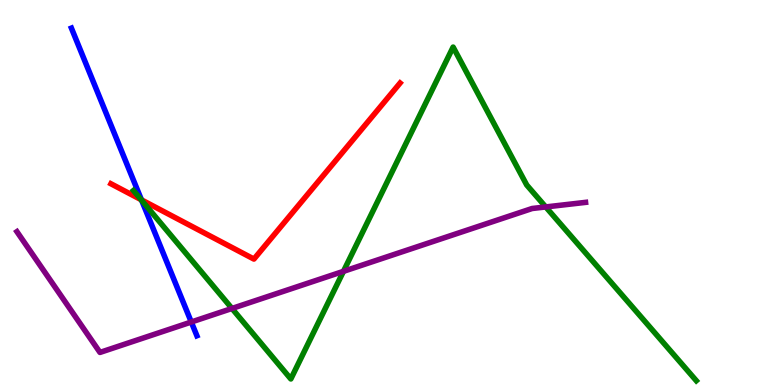[{'lines': ['blue', 'red'], 'intersections': [{'x': 1.83, 'y': 4.81}]}, {'lines': ['green', 'red'], 'intersections': [{'x': 1.82, 'y': 4.81}]}, {'lines': ['purple', 'red'], 'intersections': []}, {'lines': ['blue', 'green'], 'intersections': [{'x': 1.83, 'y': 4.8}]}, {'lines': ['blue', 'purple'], 'intersections': [{'x': 2.47, 'y': 1.64}]}, {'lines': ['green', 'purple'], 'intersections': [{'x': 2.99, 'y': 1.99}, {'x': 4.43, 'y': 2.95}, {'x': 7.04, 'y': 4.62}]}]